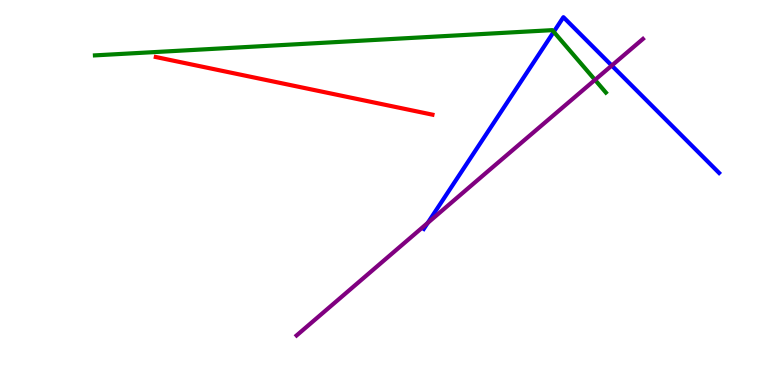[{'lines': ['blue', 'red'], 'intersections': []}, {'lines': ['green', 'red'], 'intersections': []}, {'lines': ['purple', 'red'], 'intersections': []}, {'lines': ['blue', 'green'], 'intersections': [{'x': 7.15, 'y': 9.17}]}, {'lines': ['blue', 'purple'], 'intersections': [{'x': 5.52, 'y': 4.21}, {'x': 7.89, 'y': 8.3}]}, {'lines': ['green', 'purple'], 'intersections': [{'x': 7.68, 'y': 7.93}]}]